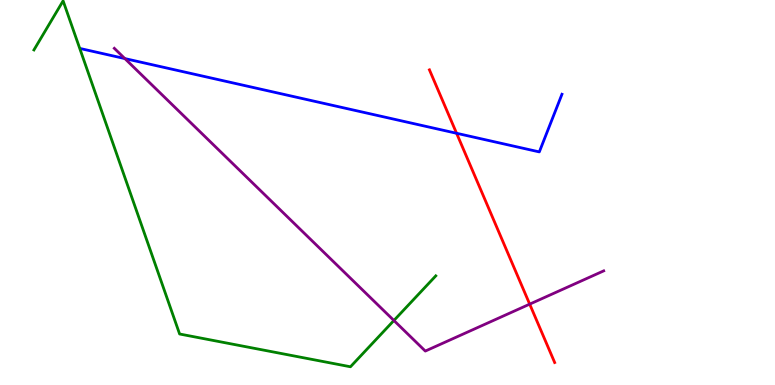[{'lines': ['blue', 'red'], 'intersections': [{'x': 5.89, 'y': 6.54}]}, {'lines': ['green', 'red'], 'intersections': []}, {'lines': ['purple', 'red'], 'intersections': [{'x': 6.83, 'y': 2.1}]}, {'lines': ['blue', 'green'], 'intersections': []}, {'lines': ['blue', 'purple'], 'intersections': [{'x': 1.61, 'y': 8.48}]}, {'lines': ['green', 'purple'], 'intersections': [{'x': 5.08, 'y': 1.68}]}]